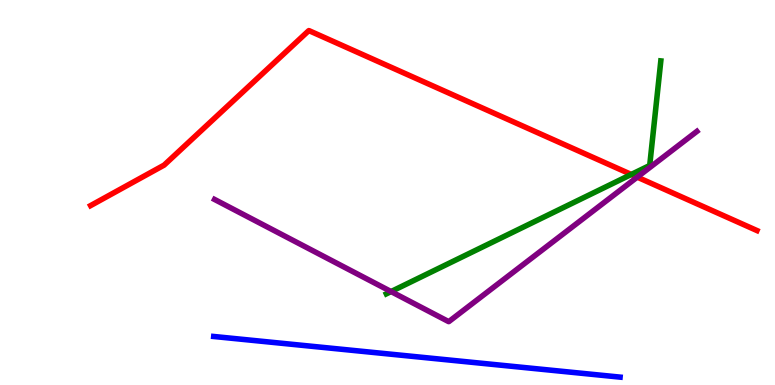[{'lines': ['blue', 'red'], 'intersections': []}, {'lines': ['green', 'red'], 'intersections': [{'x': 8.15, 'y': 5.47}]}, {'lines': ['purple', 'red'], 'intersections': [{'x': 8.22, 'y': 5.4}]}, {'lines': ['blue', 'green'], 'intersections': []}, {'lines': ['blue', 'purple'], 'intersections': []}, {'lines': ['green', 'purple'], 'intersections': [{'x': 5.05, 'y': 2.43}]}]